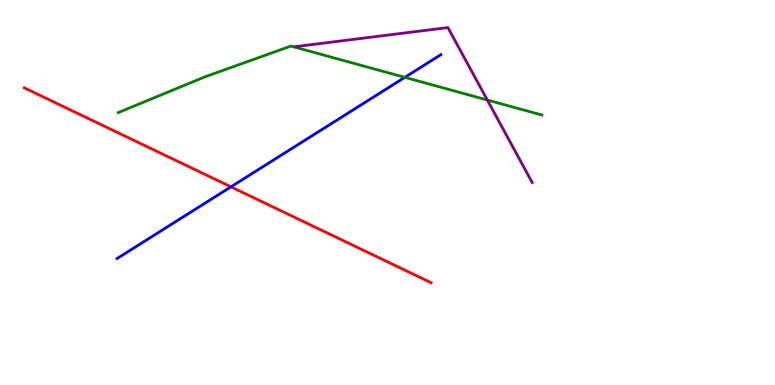[{'lines': ['blue', 'red'], 'intersections': [{'x': 2.98, 'y': 5.15}]}, {'lines': ['green', 'red'], 'intersections': []}, {'lines': ['purple', 'red'], 'intersections': []}, {'lines': ['blue', 'green'], 'intersections': [{'x': 5.22, 'y': 7.99}]}, {'lines': ['blue', 'purple'], 'intersections': []}, {'lines': ['green', 'purple'], 'intersections': [{'x': 6.29, 'y': 7.4}]}]